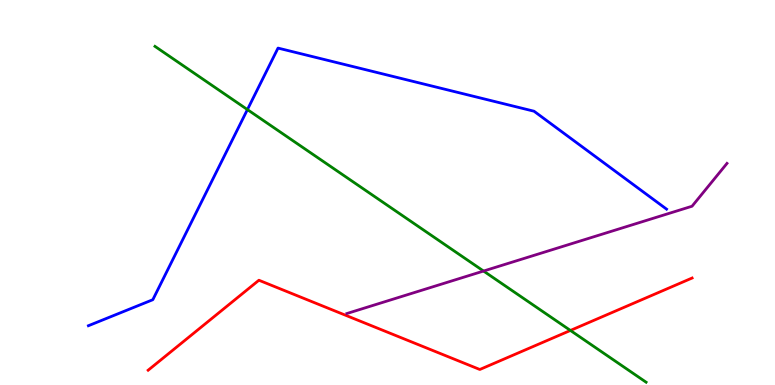[{'lines': ['blue', 'red'], 'intersections': []}, {'lines': ['green', 'red'], 'intersections': [{'x': 7.36, 'y': 1.42}]}, {'lines': ['purple', 'red'], 'intersections': []}, {'lines': ['blue', 'green'], 'intersections': [{'x': 3.19, 'y': 7.15}]}, {'lines': ['blue', 'purple'], 'intersections': []}, {'lines': ['green', 'purple'], 'intersections': [{'x': 6.24, 'y': 2.96}]}]